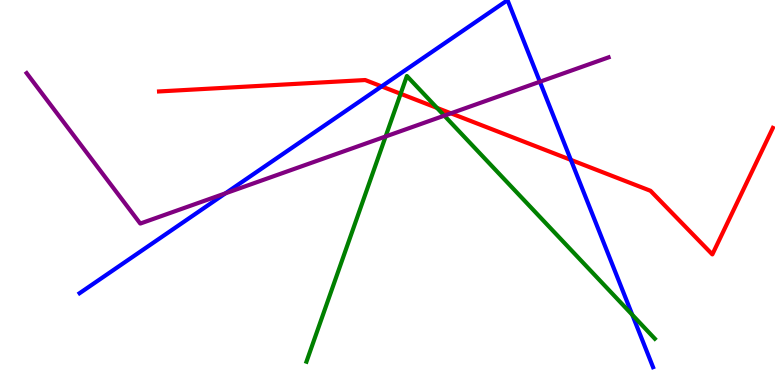[{'lines': ['blue', 'red'], 'intersections': [{'x': 4.92, 'y': 7.76}, {'x': 7.37, 'y': 5.85}]}, {'lines': ['green', 'red'], 'intersections': [{'x': 5.17, 'y': 7.56}, {'x': 5.64, 'y': 7.2}]}, {'lines': ['purple', 'red'], 'intersections': [{'x': 5.82, 'y': 7.06}]}, {'lines': ['blue', 'green'], 'intersections': [{'x': 8.16, 'y': 1.82}]}, {'lines': ['blue', 'purple'], 'intersections': [{'x': 2.91, 'y': 4.98}, {'x': 6.97, 'y': 7.88}]}, {'lines': ['green', 'purple'], 'intersections': [{'x': 4.98, 'y': 6.45}, {'x': 5.73, 'y': 7.0}]}]